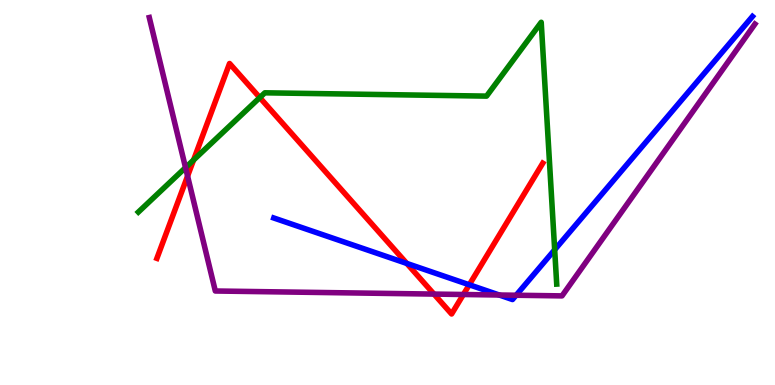[{'lines': ['blue', 'red'], 'intersections': [{'x': 5.25, 'y': 3.16}, {'x': 6.06, 'y': 2.6}]}, {'lines': ['green', 'red'], 'intersections': [{'x': 2.5, 'y': 5.84}, {'x': 3.35, 'y': 7.47}]}, {'lines': ['purple', 'red'], 'intersections': [{'x': 2.42, 'y': 5.43}, {'x': 5.6, 'y': 2.36}, {'x': 5.98, 'y': 2.35}]}, {'lines': ['blue', 'green'], 'intersections': [{'x': 7.16, 'y': 3.51}]}, {'lines': ['blue', 'purple'], 'intersections': [{'x': 6.44, 'y': 2.34}, {'x': 6.66, 'y': 2.33}]}, {'lines': ['green', 'purple'], 'intersections': [{'x': 2.39, 'y': 5.65}]}]